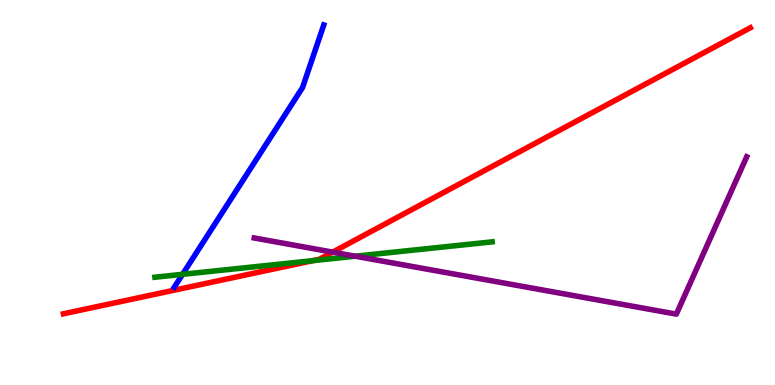[{'lines': ['blue', 'red'], 'intersections': []}, {'lines': ['green', 'red'], 'intersections': [{'x': 4.04, 'y': 3.23}]}, {'lines': ['purple', 'red'], 'intersections': [{'x': 4.29, 'y': 3.45}]}, {'lines': ['blue', 'green'], 'intersections': [{'x': 2.36, 'y': 2.87}]}, {'lines': ['blue', 'purple'], 'intersections': []}, {'lines': ['green', 'purple'], 'intersections': [{'x': 4.58, 'y': 3.35}]}]